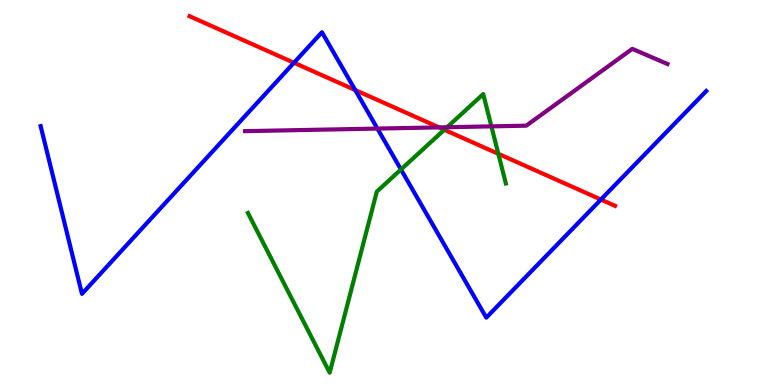[{'lines': ['blue', 'red'], 'intersections': [{'x': 3.79, 'y': 8.37}, {'x': 4.58, 'y': 7.66}, {'x': 7.75, 'y': 4.82}]}, {'lines': ['green', 'red'], 'intersections': [{'x': 5.73, 'y': 6.63}, {'x': 6.43, 'y': 6.0}]}, {'lines': ['purple', 'red'], 'intersections': [{'x': 5.66, 'y': 6.69}]}, {'lines': ['blue', 'green'], 'intersections': [{'x': 5.17, 'y': 5.6}]}, {'lines': ['blue', 'purple'], 'intersections': [{'x': 4.87, 'y': 6.66}]}, {'lines': ['green', 'purple'], 'intersections': [{'x': 5.77, 'y': 6.7}, {'x': 6.34, 'y': 6.72}]}]